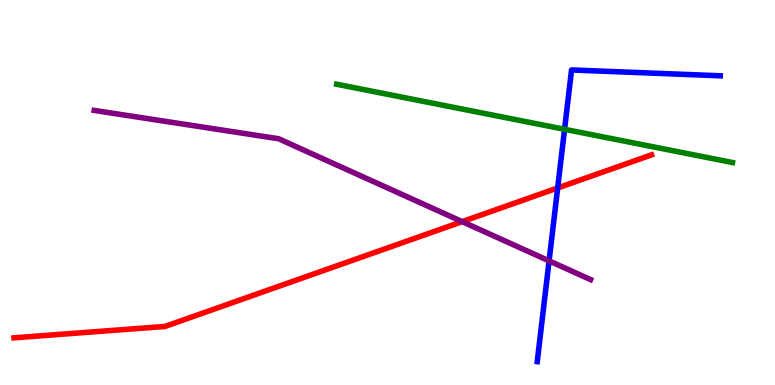[{'lines': ['blue', 'red'], 'intersections': [{'x': 7.2, 'y': 5.12}]}, {'lines': ['green', 'red'], 'intersections': []}, {'lines': ['purple', 'red'], 'intersections': [{'x': 5.96, 'y': 4.24}]}, {'lines': ['blue', 'green'], 'intersections': [{'x': 7.28, 'y': 6.64}]}, {'lines': ['blue', 'purple'], 'intersections': [{'x': 7.09, 'y': 3.22}]}, {'lines': ['green', 'purple'], 'intersections': []}]